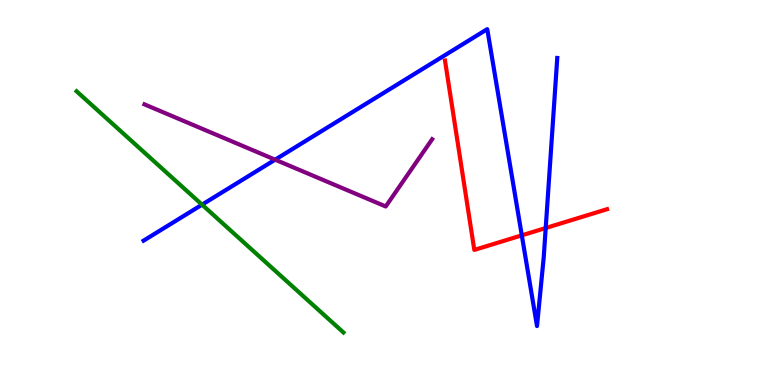[{'lines': ['blue', 'red'], 'intersections': [{'x': 6.73, 'y': 3.89}, {'x': 7.04, 'y': 4.08}]}, {'lines': ['green', 'red'], 'intersections': []}, {'lines': ['purple', 'red'], 'intersections': []}, {'lines': ['blue', 'green'], 'intersections': [{'x': 2.61, 'y': 4.68}]}, {'lines': ['blue', 'purple'], 'intersections': [{'x': 3.55, 'y': 5.85}]}, {'lines': ['green', 'purple'], 'intersections': []}]